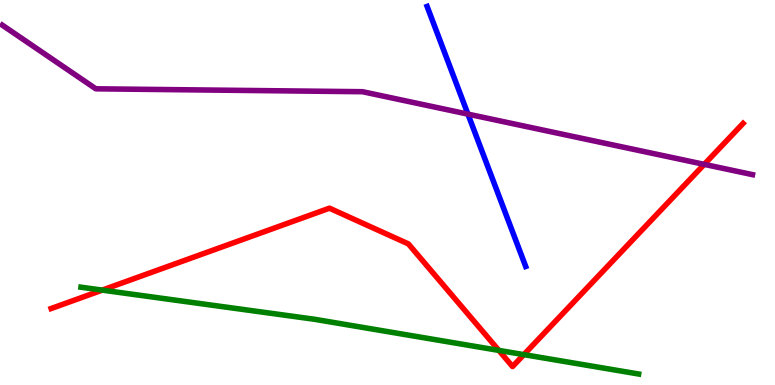[{'lines': ['blue', 'red'], 'intersections': []}, {'lines': ['green', 'red'], 'intersections': [{'x': 1.32, 'y': 2.46}, {'x': 6.44, 'y': 0.899}, {'x': 6.76, 'y': 0.789}]}, {'lines': ['purple', 'red'], 'intersections': [{'x': 9.09, 'y': 5.73}]}, {'lines': ['blue', 'green'], 'intersections': []}, {'lines': ['blue', 'purple'], 'intersections': [{'x': 6.04, 'y': 7.04}]}, {'lines': ['green', 'purple'], 'intersections': []}]